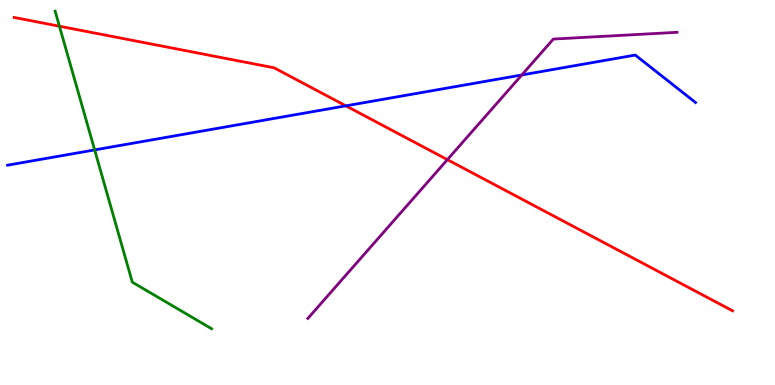[{'lines': ['blue', 'red'], 'intersections': [{'x': 4.46, 'y': 7.25}]}, {'lines': ['green', 'red'], 'intersections': [{'x': 0.767, 'y': 9.32}]}, {'lines': ['purple', 'red'], 'intersections': [{'x': 5.77, 'y': 5.85}]}, {'lines': ['blue', 'green'], 'intersections': [{'x': 1.22, 'y': 6.11}]}, {'lines': ['blue', 'purple'], 'intersections': [{'x': 6.73, 'y': 8.05}]}, {'lines': ['green', 'purple'], 'intersections': []}]